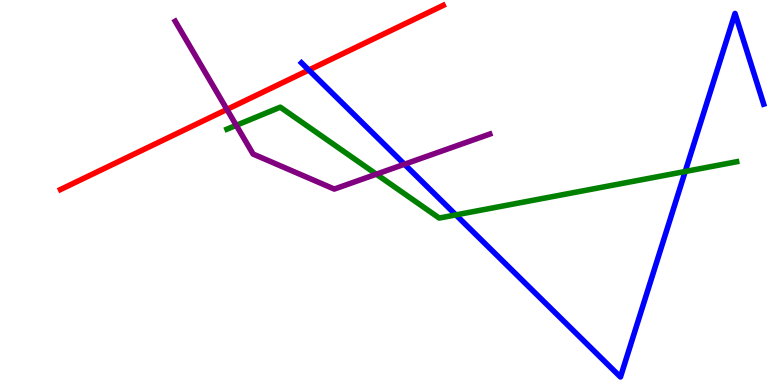[{'lines': ['blue', 'red'], 'intersections': [{'x': 3.98, 'y': 8.18}]}, {'lines': ['green', 'red'], 'intersections': []}, {'lines': ['purple', 'red'], 'intersections': [{'x': 2.93, 'y': 7.16}]}, {'lines': ['blue', 'green'], 'intersections': [{'x': 5.88, 'y': 4.42}, {'x': 8.84, 'y': 5.55}]}, {'lines': ['blue', 'purple'], 'intersections': [{'x': 5.22, 'y': 5.73}]}, {'lines': ['green', 'purple'], 'intersections': [{'x': 3.05, 'y': 6.74}, {'x': 4.86, 'y': 5.48}]}]